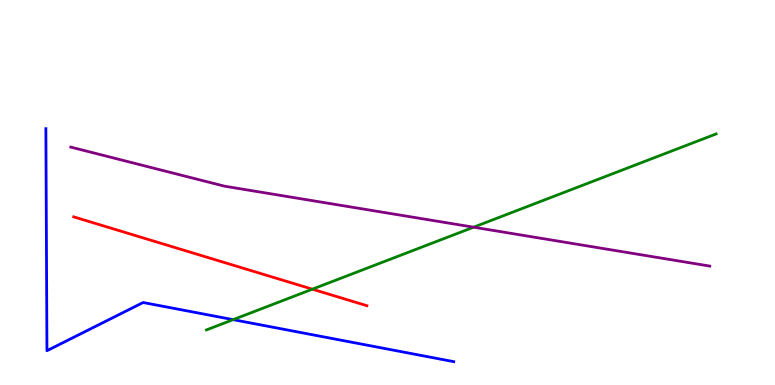[{'lines': ['blue', 'red'], 'intersections': []}, {'lines': ['green', 'red'], 'intersections': [{'x': 4.03, 'y': 2.49}]}, {'lines': ['purple', 'red'], 'intersections': []}, {'lines': ['blue', 'green'], 'intersections': [{'x': 3.01, 'y': 1.7}]}, {'lines': ['blue', 'purple'], 'intersections': []}, {'lines': ['green', 'purple'], 'intersections': [{'x': 6.11, 'y': 4.1}]}]